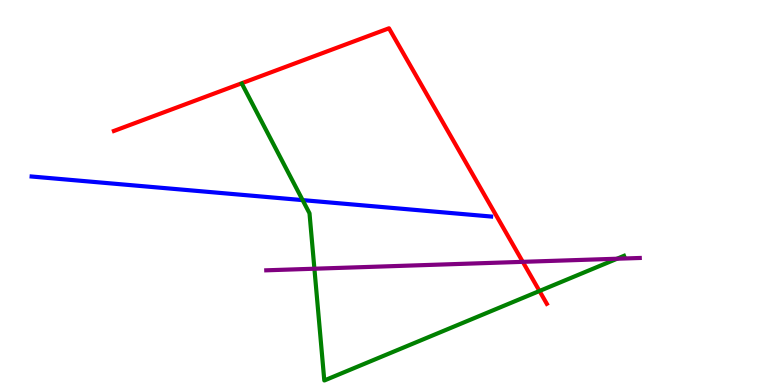[{'lines': ['blue', 'red'], 'intersections': []}, {'lines': ['green', 'red'], 'intersections': [{'x': 6.96, 'y': 2.44}]}, {'lines': ['purple', 'red'], 'intersections': [{'x': 6.75, 'y': 3.2}]}, {'lines': ['blue', 'green'], 'intersections': [{'x': 3.9, 'y': 4.8}]}, {'lines': ['blue', 'purple'], 'intersections': []}, {'lines': ['green', 'purple'], 'intersections': [{'x': 4.06, 'y': 3.02}, {'x': 7.96, 'y': 3.28}]}]